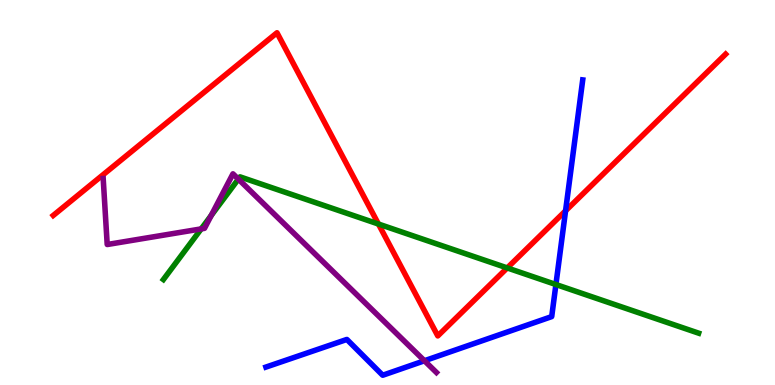[{'lines': ['blue', 'red'], 'intersections': [{'x': 7.3, 'y': 4.52}]}, {'lines': ['green', 'red'], 'intersections': [{'x': 4.88, 'y': 4.18}, {'x': 6.54, 'y': 3.04}]}, {'lines': ['purple', 'red'], 'intersections': []}, {'lines': ['blue', 'green'], 'intersections': [{'x': 7.17, 'y': 2.61}]}, {'lines': ['blue', 'purple'], 'intersections': [{'x': 5.48, 'y': 0.63}]}, {'lines': ['green', 'purple'], 'intersections': [{'x': 2.6, 'y': 4.05}, {'x': 2.73, 'y': 4.4}, {'x': 3.08, 'y': 5.35}]}]